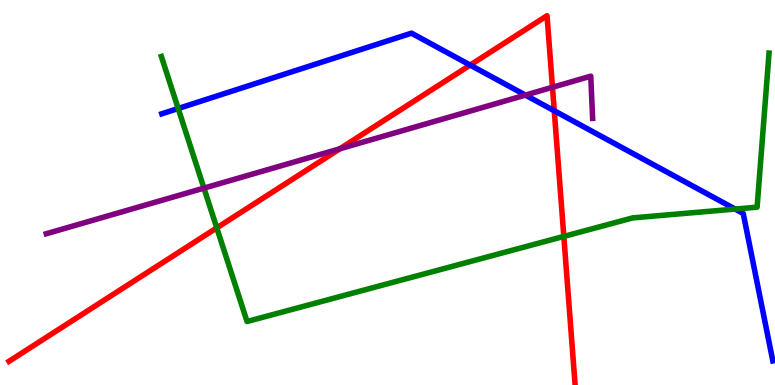[{'lines': ['blue', 'red'], 'intersections': [{'x': 6.07, 'y': 8.31}, {'x': 7.15, 'y': 7.12}]}, {'lines': ['green', 'red'], 'intersections': [{'x': 2.8, 'y': 4.08}, {'x': 7.28, 'y': 3.86}]}, {'lines': ['purple', 'red'], 'intersections': [{'x': 4.39, 'y': 6.14}, {'x': 7.13, 'y': 7.73}]}, {'lines': ['blue', 'green'], 'intersections': [{'x': 2.3, 'y': 7.18}, {'x': 9.49, 'y': 4.57}]}, {'lines': ['blue', 'purple'], 'intersections': [{'x': 6.78, 'y': 7.53}]}, {'lines': ['green', 'purple'], 'intersections': [{'x': 2.63, 'y': 5.11}]}]